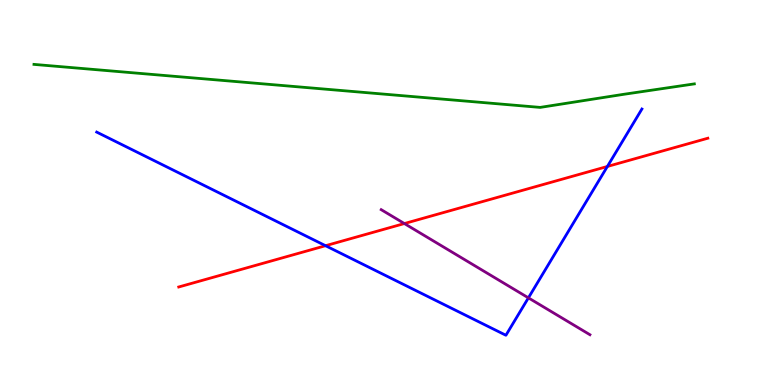[{'lines': ['blue', 'red'], 'intersections': [{'x': 4.2, 'y': 3.62}, {'x': 7.84, 'y': 5.68}]}, {'lines': ['green', 'red'], 'intersections': []}, {'lines': ['purple', 'red'], 'intersections': [{'x': 5.22, 'y': 4.19}]}, {'lines': ['blue', 'green'], 'intersections': []}, {'lines': ['blue', 'purple'], 'intersections': [{'x': 6.82, 'y': 2.26}]}, {'lines': ['green', 'purple'], 'intersections': []}]